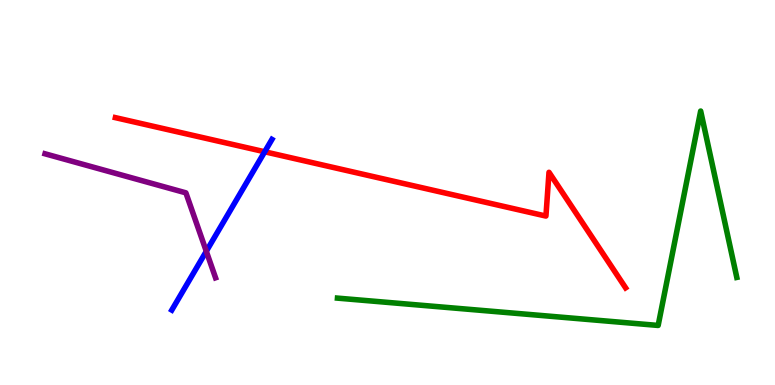[{'lines': ['blue', 'red'], 'intersections': [{'x': 3.42, 'y': 6.06}]}, {'lines': ['green', 'red'], 'intersections': []}, {'lines': ['purple', 'red'], 'intersections': []}, {'lines': ['blue', 'green'], 'intersections': []}, {'lines': ['blue', 'purple'], 'intersections': [{'x': 2.66, 'y': 3.47}]}, {'lines': ['green', 'purple'], 'intersections': []}]